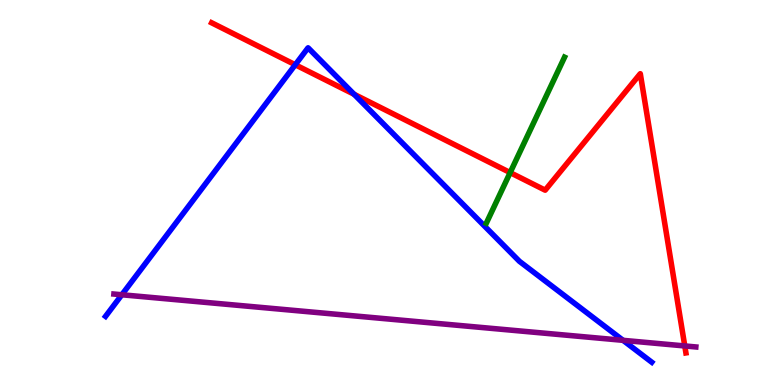[{'lines': ['blue', 'red'], 'intersections': [{'x': 3.81, 'y': 8.32}, {'x': 4.57, 'y': 7.55}]}, {'lines': ['green', 'red'], 'intersections': [{'x': 6.58, 'y': 5.52}]}, {'lines': ['purple', 'red'], 'intersections': [{'x': 8.84, 'y': 1.01}]}, {'lines': ['blue', 'green'], 'intersections': []}, {'lines': ['blue', 'purple'], 'intersections': [{'x': 1.57, 'y': 2.34}, {'x': 8.04, 'y': 1.16}]}, {'lines': ['green', 'purple'], 'intersections': []}]